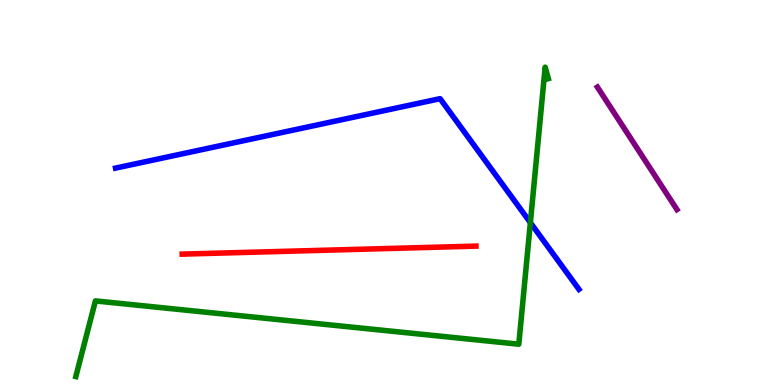[{'lines': ['blue', 'red'], 'intersections': []}, {'lines': ['green', 'red'], 'intersections': []}, {'lines': ['purple', 'red'], 'intersections': []}, {'lines': ['blue', 'green'], 'intersections': [{'x': 6.84, 'y': 4.22}]}, {'lines': ['blue', 'purple'], 'intersections': []}, {'lines': ['green', 'purple'], 'intersections': []}]